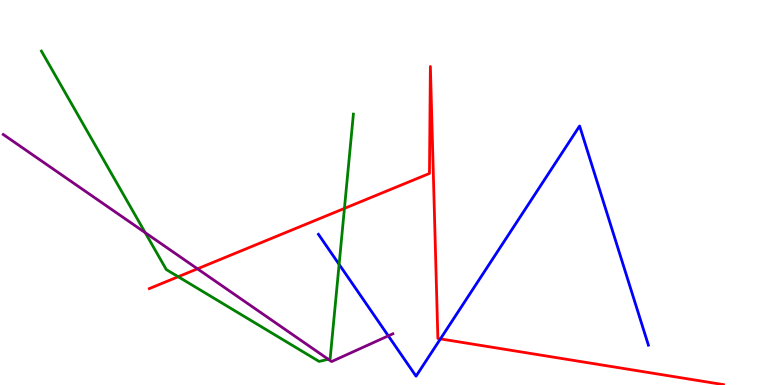[{'lines': ['blue', 'red'], 'intersections': [{'x': 5.68, 'y': 1.2}]}, {'lines': ['green', 'red'], 'intersections': [{'x': 2.3, 'y': 2.81}, {'x': 4.44, 'y': 4.59}]}, {'lines': ['purple', 'red'], 'intersections': [{'x': 2.55, 'y': 3.02}]}, {'lines': ['blue', 'green'], 'intersections': [{'x': 4.38, 'y': 3.13}]}, {'lines': ['blue', 'purple'], 'intersections': [{'x': 5.01, 'y': 1.28}]}, {'lines': ['green', 'purple'], 'intersections': [{'x': 1.87, 'y': 3.96}, {'x': 4.24, 'y': 0.669}]}]